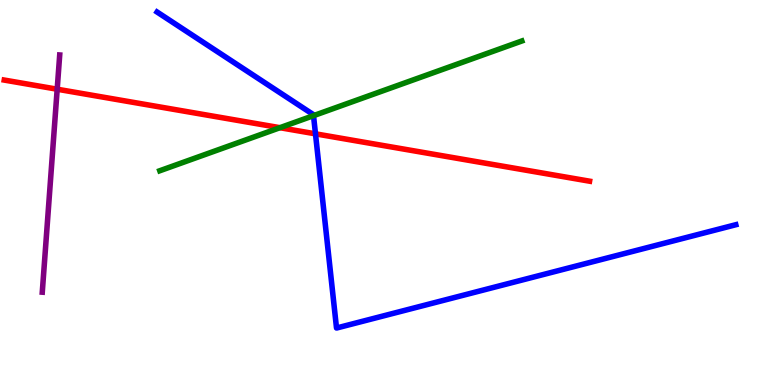[{'lines': ['blue', 'red'], 'intersections': [{'x': 4.07, 'y': 6.52}]}, {'lines': ['green', 'red'], 'intersections': [{'x': 3.61, 'y': 6.68}]}, {'lines': ['purple', 'red'], 'intersections': [{'x': 0.738, 'y': 7.68}]}, {'lines': ['blue', 'green'], 'intersections': [{'x': 4.05, 'y': 7.0}]}, {'lines': ['blue', 'purple'], 'intersections': []}, {'lines': ['green', 'purple'], 'intersections': []}]